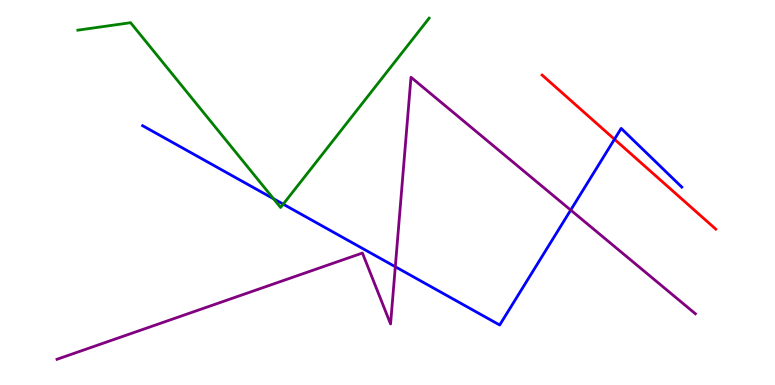[{'lines': ['blue', 'red'], 'intersections': [{'x': 7.93, 'y': 6.38}]}, {'lines': ['green', 'red'], 'intersections': []}, {'lines': ['purple', 'red'], 'intersections': []}, {'lines': ['blue', 'green'], 'intersections': [{'x': 3.53, 'y': 4.84}, {'x': 3.65, 'y': 4.7}]}, {'lines': ['blue', 'purple'], 'intersections': [{'x': 5.1, 'y': 3.07}, {'x': 7.36, 'y': 4.54}]}, {'lines': ['green', 'purple'], 'intersections': []}]